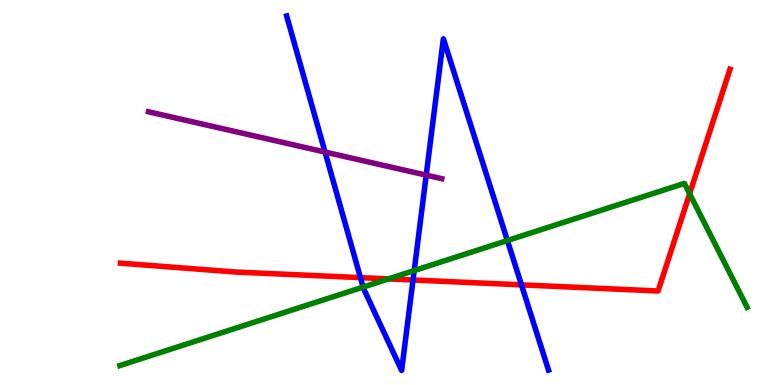[{'lines': ['blue', 'red'], 'intersections': [{'x': 4.65, 'y': 2.79}, {'x': 5.33, 'y': 2.73}, {'x': 6.73, 'y': 2.6}]}, {'lines': ['green', 'red'], 'intersections': [{'x': 5.01, 'y': 2.76}, {'x': 8.9, 'y': 4.97}]}, {'lines': ['purple', 'red'], 'intersections': []}, {'lines': ['blue', 'green'], 'intersections': [{'x': 4.69, 'y': 2.54}, {'x': 5.34, 'y': 2.97}, {'x': 6.55, 'y': 3.75}]}, {'lines': ['blue', 'purple'], 'intersections': [{'x': 4.19, 'y': 6.05}, {'x': 5.5, 'y': 5.45}]}, {'lines': ['green', 'purple'], 'intersections': []}]